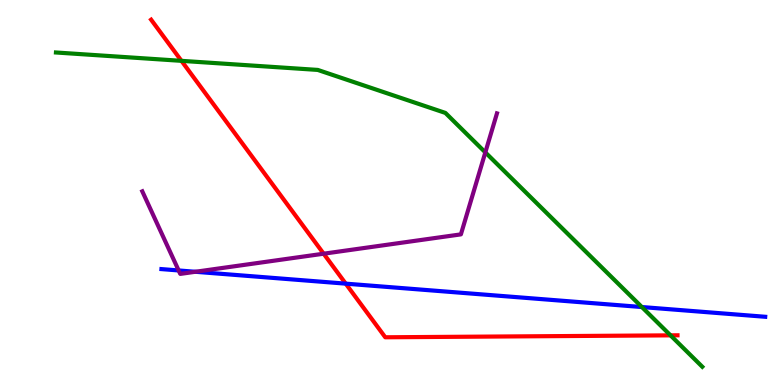[{'lines': ['blue', 'red'], 'intersections': [{'x': 4.46, 'y': 2.63}]}, {'lines': ['green', 'red'], 'intersections': [{'x': 2.34, 'y': 8.42}, {'x': 8.65, 'y': 1.29}]}, {'lines': ['purple', 'red'], 'intersections': [{'x': 4.18, 'y': 3.41}]}, {'lines': ['blue', 'green'], 'intersections': [{'x': 8.28, 'y': 2.02}]}, {'lines': ['blue', 'purple'], 'intersections': [{'x': 2.31, 'y': 2.98}, {'x': 2.52, 'y': 2.94}]}, {'lines': ['green', 'purple'], 'intersections': [{'x': 6.26, 'y': 6.04}]}]